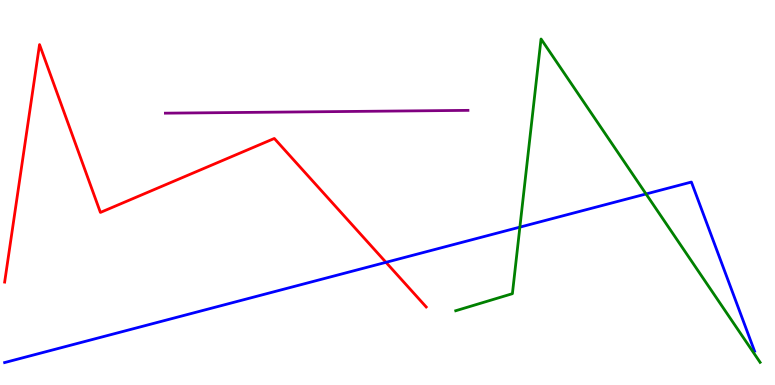[{'lines': ['blue', 'red'], 'intersections': [{'x': 4.98, 'y': 3.19}]}, {'lines': ['green', 'red'], 'intersections': []}, {'lines': ['purple', 'red'], 'intersections': []}, {'lines': ['blue', 'green'], 'intersections': [{'x': 6.71, 'y': 4.1}, {'x': 8.34, 'y': 4.96}]}, {'lines': ['blue', 'purple'], 'intersections': []}, {'lines': ['green', 'purple'], 'intersections': []}]